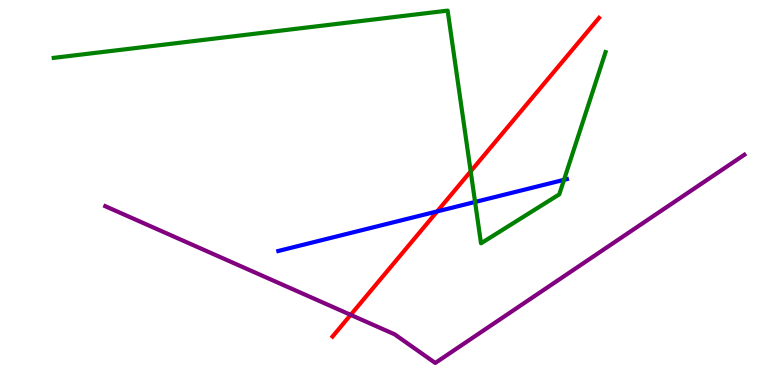[{'lines': ['blue', 'red'], 'intersections': [{'x': 5.64, 'y': 4.51}]}, {'lines': ['green', 'red'], 'intersections': [{'x': 6.07, 'y': 5.55}]}, {'lines': ['purple', 'red'], 'intersections': [{'x': 4.52, 'y': 1.82}]}, {'lines': ['blue', 'green'], 'intersections': [{'x': 6.13, 'y': 4.75}, {'x': 7.28, 'y': 5.33}]}, {'lines': ['blue', 'purple'], 'intersections': []}, {'lines': ['green', 'purple'], 'intersections': []}]